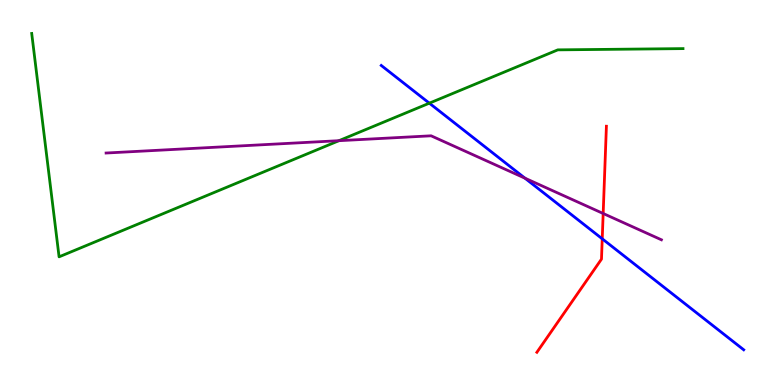[{'lines': ['blue', 'red'], 'intersections': [{'x': 7.77, 'y': 3.8}]}, {'lines': ['green', 'red'], 'intersections': []}, {'lines': ['purple', 'red'], 'intersections': [{'x': 7.78, 'y': 4.45}]}, {'lines': ['blue', 'green'], 'intersections': [{'x': 5.54, 'y': 7.32}]}, {'lines': ['blue', 'purple'], 'intersections': [{'x': 6.77, 'y': 5.37}]}, {'lines': ['green', 'purple'], 'intersections': [{'x': 4.37, 'y': 6.35}]}]